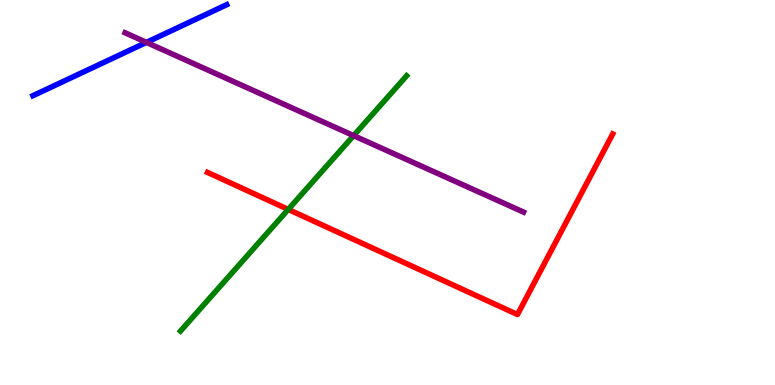[{'lines': ['blue', 'red'], 'intersections': []}, {'lines': ['green', 'red'], 'intersections': [{'x': 3.72, 'y': 4.56}]}, {'lines': ['purple', 'red'], 'intersections': []}, {'lines': ['blue', 'green'], 'intersections': []}, {'lines': ['blue', 'purple'], 'intersections': [{'x': 1.89, 'y': 8.9}]}, {'lines': ['green', 'purple'], 'intersections': [{'x': 4.56, 'y': 6.48}]}]